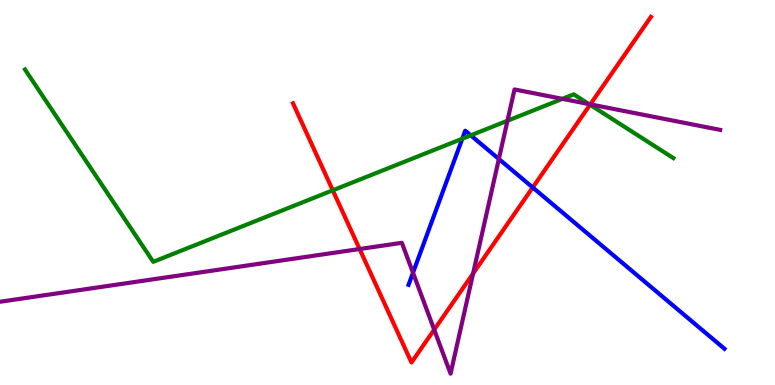[{'lines': ['blue', 'red'], 'intersections': [{'x': 6.87, 'y': 5.13}]}, {'lines': ['green', 'red'], 'intersections': [{'x': 4.29, 'y': 5.06}, {'x': 7.61, 'y': 7.28}]}, {'lines': ['purple', 'red'], 'intersections': [{'x': 4.64, 'y': 3.53}, {'x': 5.6, 'y': 1.44}, {'x': 6.1, 'y': 2.9}, {'x': 7.62, 'y': 7.29}]}, {'lines': ['blue', 'green'], 'intersections': [{'x': 5.97, 'y': 6.4}, {'x': 6.07, 'y': 6.48}]}, {'lines': ['blue', 'purple'], 'intersections': [{'x': 5.33, 'y': 2.92}, {'x': 6.44, 'y': 5.87}]}, {'lines': ['green', 'purple'], 'intersections': [{'x': 6.55, 'y': 6.86}, {'x': 7.26, 'y': 7.43}, {'x': 7.6, 'y': 7.3}]}]